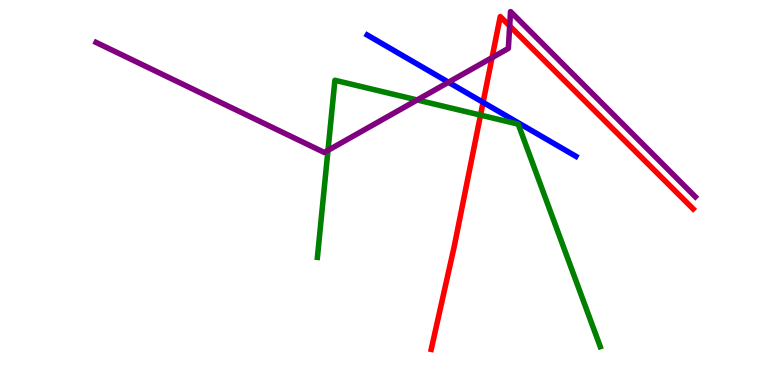[{'lines': ['blue', 'red'], 'intersections': [{'x': 6.23, 'y': 7.34}]}, {'lines': ['green', 'red'], 'intersections': [{'x': 6.2, 'y': 7.01}]}, {'lines': ['purple', 'red'], 'intersections': [{'x': 6.35, 'y': 8.5}, {'x': 6.58, 'y': 9.33}]}, {'lines': ['blue', 'green'], 'intersections': []}, {'lines': ['blue', 'purple'], 'intersections': [{'x': 5.79, 'y': 7.86}]}, {'lines': ['green', 'purple'], 'intersections': [{'x': 4.23, 'y': 6.09}, {'x': 5.38, 'y': 7.4}]}]